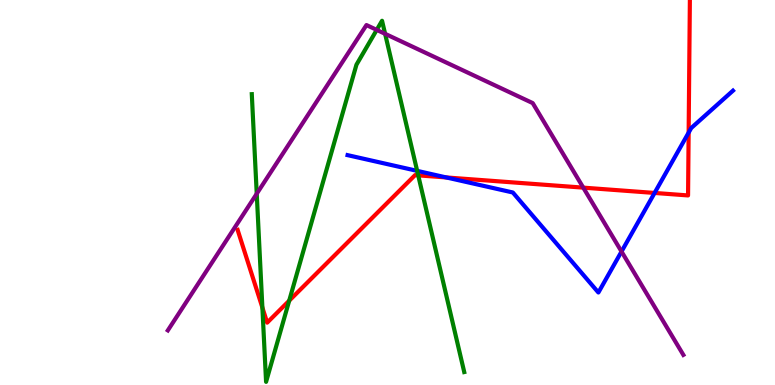[{'lines': ['blue', 'red'], 'intersections': [{'x': 5.76, 'y': 5.39}, {'x': 8.45, 'y': 4.99}, {'x': 8.89, 'y': 6.56}]}, {'lines': ['green', 'red'], 'intersections': [{'x': 3.39, 'y': 2.01}, {'x': 3.73, 'y': 2.19}, {'x': 5.4, 'y': 5.45}]}, {'lines': ['purple', 'red'], 'intersections': [{'x': 7.53, 'y': 5.13}]}, {'lines': ['blue', 'green'], 'intersections': [{'x': 5.38, 'y': 5.56}]}, {'lines': ['blue', 'purple'], 'intersections': [{'x': 8.02, 'y': 3.47}]}, {'lines': ['green', 'purple'], 'intersections': [{'x': 3.31, 'y': 4.97}, {'x': 4.86, 'y': 9.22}, {'x': 4.97, 'y': 9.12}]}]